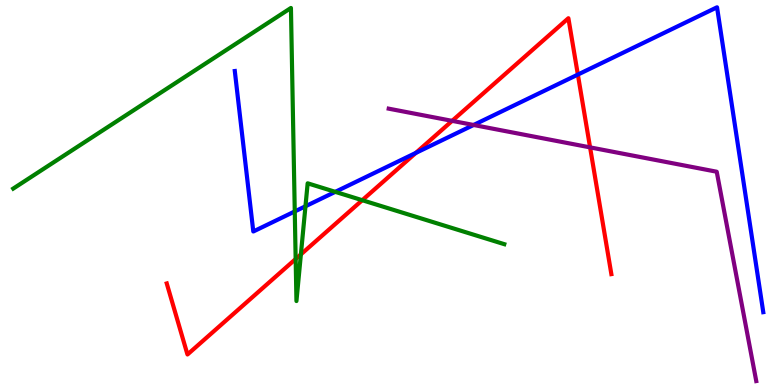[{'lines': ['blue', 'red'], 'intersections': [{'x': 5.37, 'y': 6.03}, {'x': 7.46, 'y': 8.06}]}, {'lines': ['green', 'red'], 'intersections': [{'x': 3.81, 'y': 3.27}, {'x': 3.88, 'y': 3.39}, {'x': 4.67, 'y': 4.8}]}, {'lines': ['purple', 'red'], 'intersections': [{'x': 5.83, 'y': 6.86}, {'x': 7.61, 'y': 6.17}]}, {'lines': ['blue', 'green'], 'intersections': [{'x': 3.8, 'y': 4.51}, {'x': 3.94, 'y': 4.64}, {'x': 4.33, 'y': 5.02}]}, {'lines': ['blue', 'purple'], 'intersections': [{'x': 6.11, 'y': 6.75}]}, {'lines': ['green', 'purple'], 'intersections': []}]